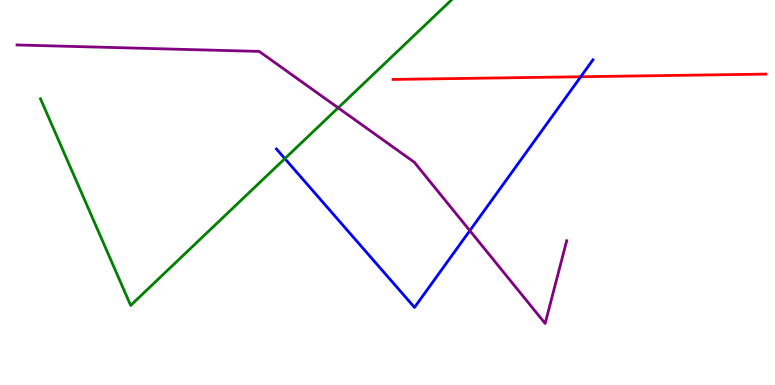[{'lines': ['blue', 'red'], 'intersections': [{'x': 7.49, 'y': 8.01}]}, {'lines': ['green', 'red'], 'intersections': []}, {'lines': ['purple', 'red'], 'intersections': []}, {'lines': ['blue', 'green'], 'intersections': [{'x': 3.68, 'y': 5.88}]}, {'lines': ['blue', 'purple'], 'intersections': [{'x': 6.06, 'y': 4.01}]}, {'lines': ['green', 'purple'], 'intersections': [{'x': 4.36, 'y': 7.2}]}]